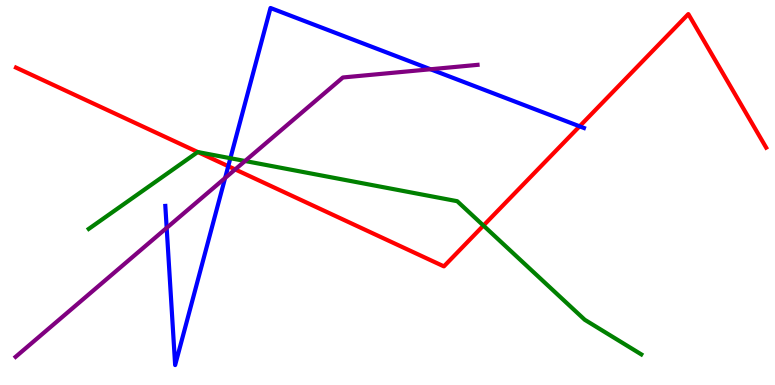[{'lines': ['blue', 'red'], 'intersections': [{'x': 2.95, 'y': 5.68}, {'x': 7.48, 'y': 6.72}]}, {'lines': ['green', 'red'], 'intersections': [{'x': 2.55, 'y': 6.05}, {'x': 6.24, 'y': 4.14}]}, {'lines': ['purple', 'red'], 'intersections': [{'x': 3.03, 'y': 5.6}]}, {'lines': ['blue', 'green'], 'intersections': [{'x': 2.97, 'y': 5.89}]}, {'lines': ['blue', 'purple'], 'intersections': [{'x': 2.15, 'y': 4.08}, {'x': 2.9, 'y': 5.38}, {'x': 5.56, 'y': 8.2}]}, {'lines': ['green', 'purple'], 'intersections': [{'x': 3.16, 'y': 5.82}]}]